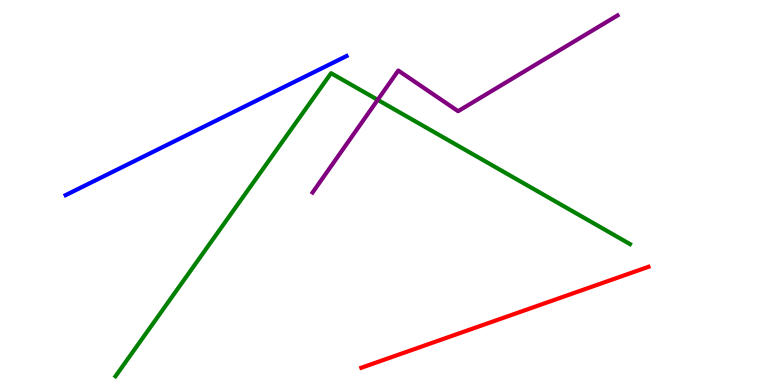[{'lines': ['blue', 'red'], 'intersections': []}, {'lines': ['green', 'red'], 'intersections': []}, {'lines': ['purple', 'red'], 'intersections': []}, {'lines': ['blue', 'green'], 'intersections': []}, {'lines': ['blue', 'purple'], 'intersections': []}, {'lines': ['green', 'purple'], 'intersections': [{'x': 4.87, 'y': 7.41}]}]